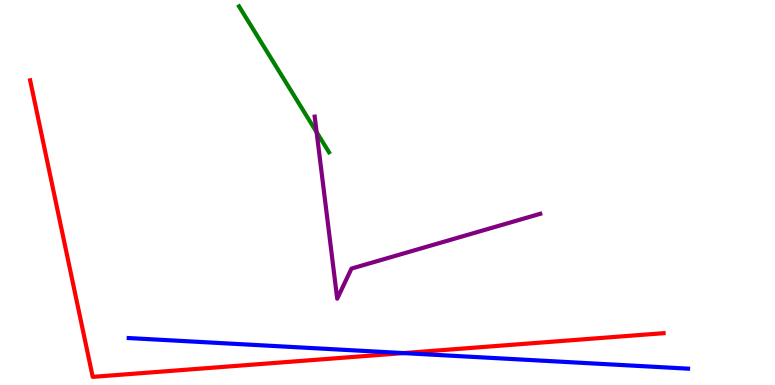[{'lines': ['blue', 'red'], 'intersections': [{'x': 5.21, 'y': 0.829}]}, {'lines': ['green', 'red'], 'intersections': []}, {'lines': ['purple', 'red'], 'intersections': []}, {'lines': ['blue', 'green'], 'intersections': []}, {'lines': ['blue', 'purple'], 'intersections': []}, {'lines': ['green', 'purple'], 'intersections': [{'x': 4.09, 'y': 6.57}]}]